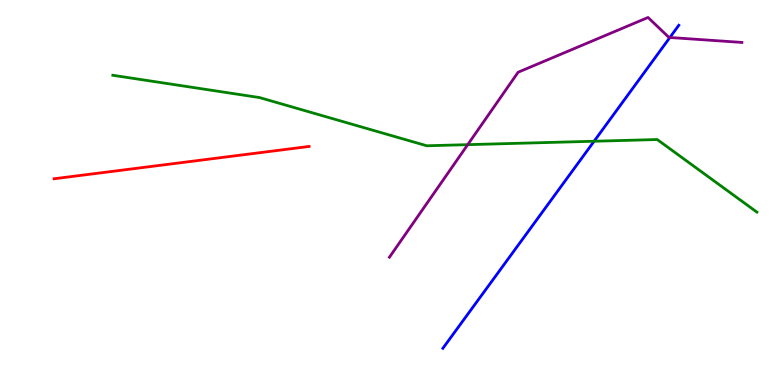[{'lines': ['blue', 'red'], 'intersections': []}, {'lines': ['green', 'red'], 'intersections': []}, {'lines': ['purple', 'red'], 'intersections': []}, {'lines': ['blue', 'green'], 'intersections': [{'x': 7.67, 'y': 6.33}]}, {'lines': ['blue', 'purple'], 'intersections': [{'x': 8.64, 'y': 9.03}]}, {'lines': ['green', 'purple'], 'intersections': [{'x': 6.04, 'y': 6.24}]}]